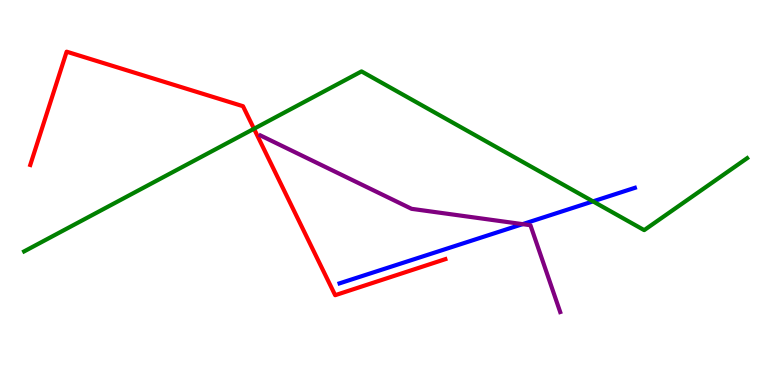[{'lines': ['blue', 'red'], 'intersections': []}, {'lines': ['green', 'red'], 'intersections': [{'x': 3.28, 'y': 6.66}]}, {'lines': ['purple', 'red'], 'intersections': []}, {'lines': ['blue', 'green'], 'intersections': [{'x': 7.65, 'y': 4.77}]}, {'lines': ['blue', 'purple'], 'intersections': [{'x': 6.74, 'y': 4.18}]}, {'lines': ['green', 'purple'], 'intersections': []}]